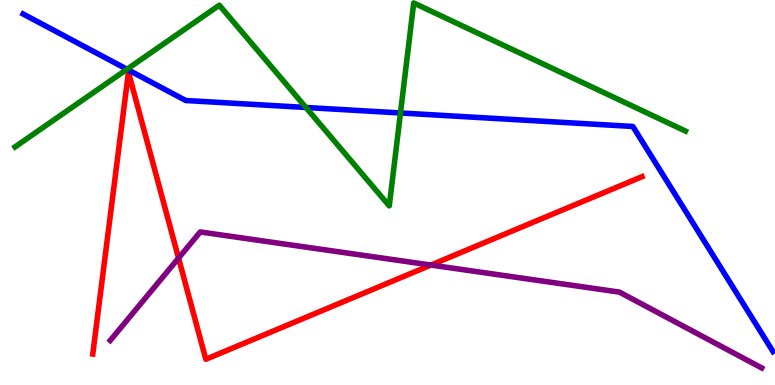[{'lines': ['blue', 'red'], 'intersections': []}, {'lines': ['green', 'red'], 'intersections': []}, {'lines': ['purple', 'red'], 'intersections': [{'x': 2.3, 'y': 3.3}, {'x': 5.56, 'y': 3.12}]}, {'lines': ['blue', 'green'], 'intersections': [{'x': 1.64, 'y': 8.2}, {'x': 3.95, 'y': 7.21}, {'x': 5.17, 'y': 7.07}]}, {'lines': ['blue', 'purple'], 'intersections': []}, {'lines': ['green', 'purple'], 'intersections': []}]